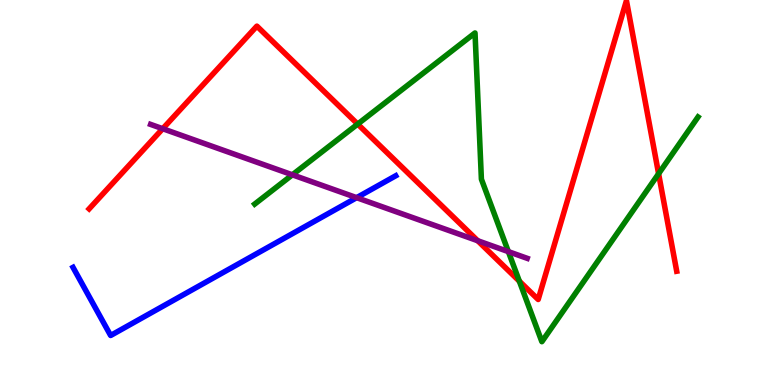[{'lines': ['blue', 'red'], 'intersections': []}, {'lines': ['green', 'red'], 'intersections': [{'x': 4.62, 'y': 6.78}, {'x': 6.7, 'y': 2.7}, {'x': 8.5, 'y': 5.49}]}, {'lines': ['purple', 'red'], 'intersections': [{'x': 2.1, 'y': 6.66}, {'x': 6.16, 'y': 3.75}]}, {'lines': ['blue', 'green'], 'intersections': []}, {'lines': ['blue', 'purple'], 'intersections': [{'x': 4.6, 'y': 4.87}]}, {'lines': ['green', 'purple'], 'intersections': [{'x': 3.77, 'y': 5.46}, {'x': 6.56, 'y': 3.46}]}]